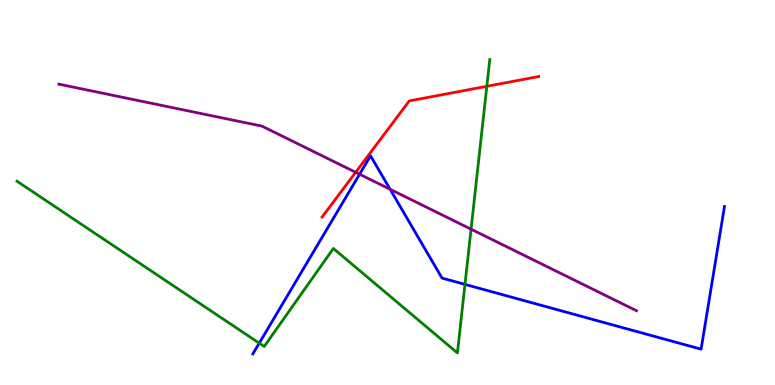[{'lines': ['blue', 'red'], 'intersections': []}, {'lines': ['green', 'red'], 'intersections': [{'x': 6.28, 'y': 7.76}]}, {'lines': ['purple', 'red'], 'intersections': [{'x': 4.59, 'y': 5.52}]}, {'lines': ['blue', 'green'], 'intersections': [{'x': 3.34, 'y': 1.09}, {'x': 6.0, 'y': 2.61}]}, {'lines': ['blue', 'purple'], 'intersections': [{'x': 4.64, 'y': 5.47}, {'x': 5.03, 'y': 5.08}]}, {'lines': ['green', 'purple'], 'intersections': [{'x': 6.08, 'y': 4.05}]}]